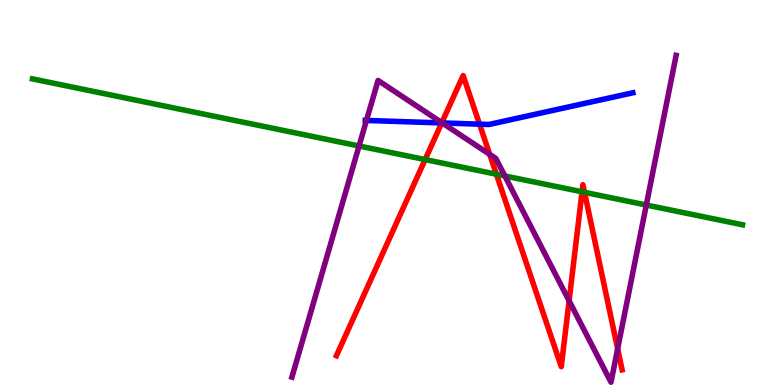[{'lines': ['blue', 'red'], 'intersections': [{'x': 5.7, 'y': 6.81}, {'x': 6.19, 'y': 6.77}]}, {'lines': ['green', 'red'], 'intersections': [{'x': 5.49, 'y': 5.86}, {'x': 6.41, 'y': 5.47}, {'x': 7.51, 'y': 5.02}, {'x': 7.54, 'y': 5.0}]}, {'lines': ['purple', 'red'], 'intersections': [{'x': 5.7, 'y': 6.81}, {'x': 6.32, 'y': 5.99}, {'x': 7.34, 'y': 2.19}, {'x': 7.97, 'y': 0.942}]}, {'lines': ['blue', 'green'], 'intersections': []}, {'lines': ['blue', 'purple'], 'intersections': [{'x': 4.73, 'y': 6.87}, {'x': 5.71, 'y': 6.81}]}, {'lines': ['green', 'purple'], 'intersections': [{'x': 4.63, 'y': 6.21}, {'x': 6.51, 'y': 5.43}, {'x': 8.34, 'y': 4.67}]}]